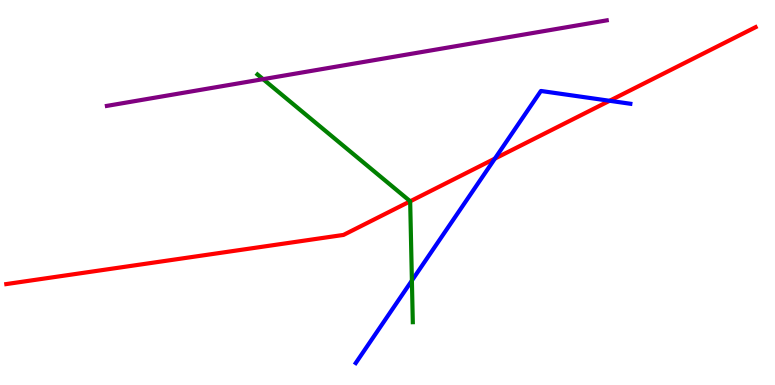[{'lines': ['blue', 'red'], 'intersections': [{'x': 6.39, 'y': 5.88}, {'x': 7.87, 'y': 7.38}]}, {'lines': ['green', 'red'], 'intersections': [{'x': 5.29, 'y': 4.77}]}, {'lines': ['purple', 'red'], 'intersections': []}, {'lines': ['blue', 'green'], 'intersections': [{'x': 5.31, 'y': 2.71}]}, {'lines': ['blue', 'purple'], 'intersections': []}, {'lines': ['green', 'purple'], 'intersections': [{'x': 3.39, 'y': 7.94}]}]